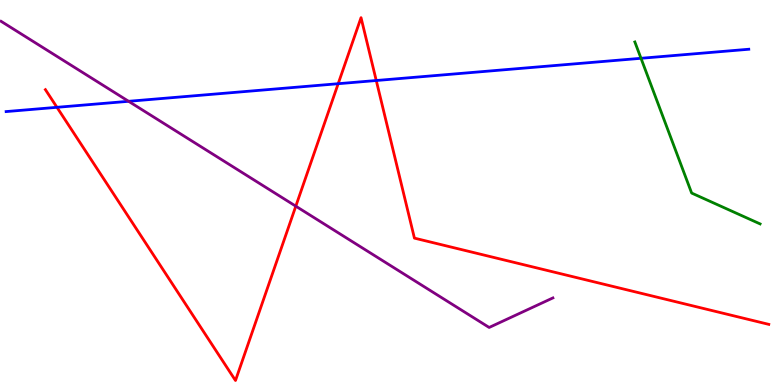[{'lines': ['blue', 'red'], 'intersections': [{'x': 0.735, 'y': 7.21}, {'x': 4.36, 'y': 7.83}, {'x': 4.85, 'y': 7.91}]}, {'lines': ['green', 'red'], 'intersections': []}, {'lines': ['purple', 'red'], 'intersections': [{'x': 3.82, 'y': 4.64}]}, {'lines': ['blue', 'green'], 'intersections': [{'x': 8.27, 'y': 8.49}]}, {'lines': ['blue', 'purple'], 'intersections': [{'x': 1.66, 'y': 7.37}]}, {'lines': ['green', 'purple'], 'intersections': []}]